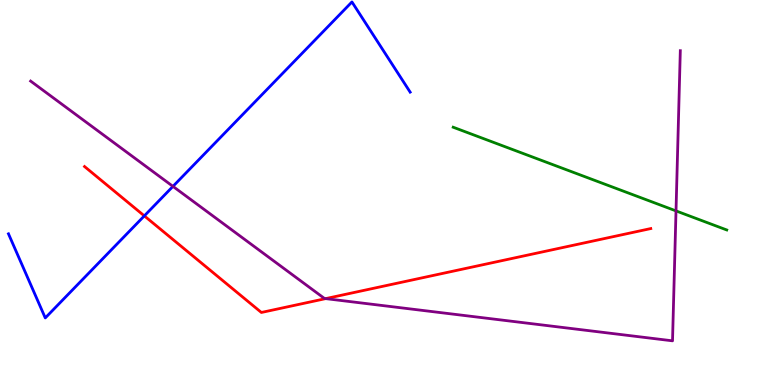[{'lines': ['blue', 'red'], 'intersections': [{'x': 1.86, 'y': 4.39}]}, {'lines': ['green', 'red'], 'intersections': []}, {'lines': ['purple', 'red'], 'intersections': [{'x': 4.2, 'y': 2.24}]}, {'lines': ['blue', 'green'], 'intersections': []}, {'lines': ['blue', 'purple'], 'intersections': [{'x': 2.23, 'y': 5.16}]}, {'lines': ['green', 'purple'], 'intersections': [{'x': 8.72, 'y': 4.52}]}]